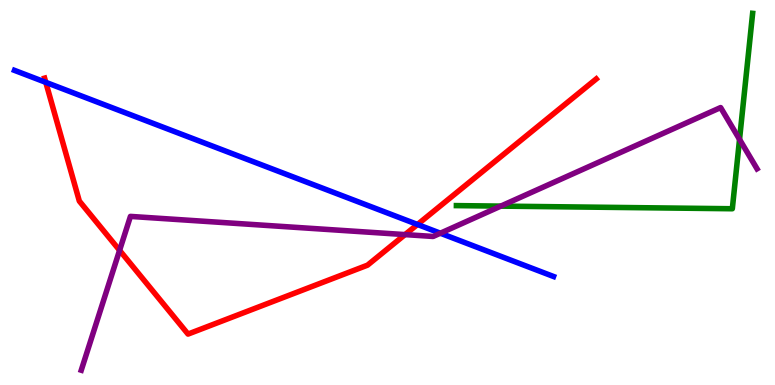[{'lines': ['blue', 'red'], 'intersections': [{'x': 0.591, 'y': 7.86}, {'x': 5.39, 'y': 4.17}]}, {'lines': ['green', 'red'], 'intersections': []}, {'lines': ['purple', 'red'], 'intersections': [{'x': 1.54, 'y': 3.5}, {'x': 5.23, 'y': 3.91}]}, {'lines': ['blue', 'green'], 'intersections': []}, {'lines': ['blue', 'purple'], 'intersections': [{'x': 5.68, 'y': 3.94}]}, {'lines': ['green', 'purple'], 'intersections': [{'x': 6.46, 'y': 4.65}, {'x': 9.54, 'y': 6.38}]}]